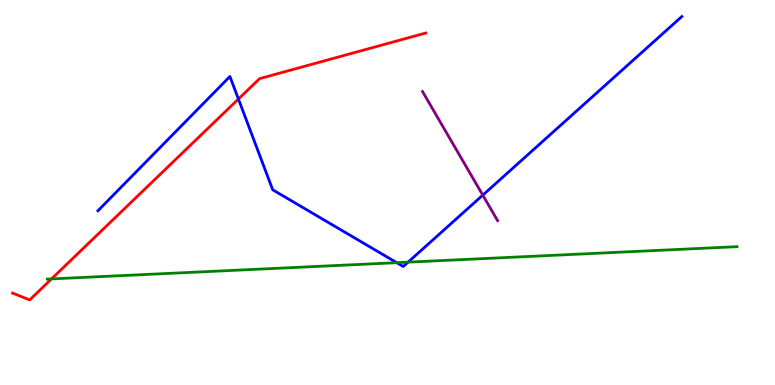[{'lines': ['blue', 'red'], 'intersections': [{'x': 3.08, 'y': 7.43}]}, {'lines': ['green', 'red'], 'intersections': [{'x': 0.665, 'y': 2.76}]}, {'lines': ['purple', 'red'], 'intersections': []}, {'lines': ['blue', 'green'], 'intersections': [{'x': 5.12, 'y': 3.18}, {'x': 5.27, 'y': 3.19}]}, {'lines': ['blue', 'purple'], 'intersections': [{'x': 6.23, 'y': 4.93}]}, {'lines': ['green', 'purple'], 'intersections': []}]